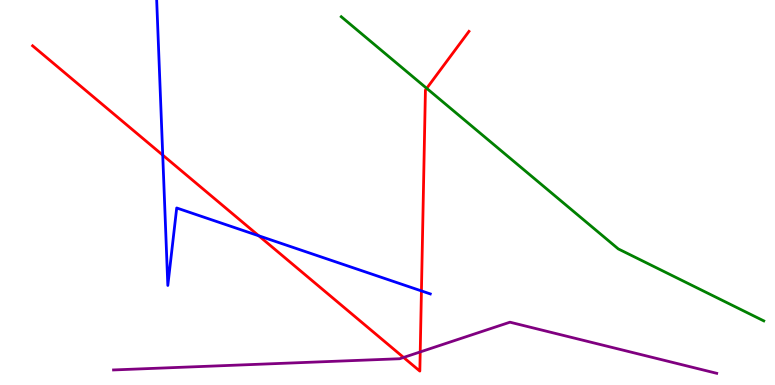[{'lines': ['blue', 'red'], 'intersections': [{'x': 2.1, 'y': 5.97}, {'x': 3.34, 'y': 3.88}, {'x': 5.44, 'y': 2.44}]}, {'lines': ['green', 'red'], 'intersections': [{'x': 5.51, 'y': 7.71}]}, {'lines': ['purple', 'red'], 'intersections': [{'x': 5.21, 'y': 0.716}, {'x': 5.42, 'y': 0.859}]}, {'lines': ['blue', 'green'], 'intersections': []}, {'lines': ['blue', 'purple'], 'intersections': []}, {'lines': ['green', 'purple'], 'intersections': []}]